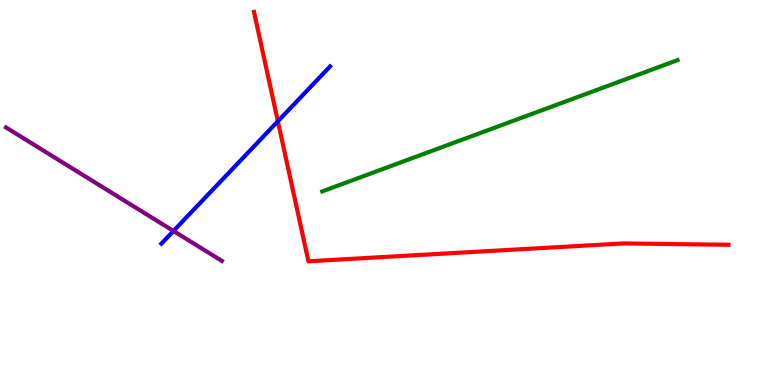[{'lines': ['blue', 'red'], 'intersections': [{'x': 3.59, 'y': 6.85}]}, {'lines': ['green', 'red'], 'intersections': []}, {'lines': ['purple', 'red'], 'intersections': []}, {'lines': ['blue', 'green'], 'intersections': []}, {'lines': ['blue', 'purple'], 'intersections': [{'x': 2.24, 'y': 4.0}]}, {'lines': ['green', 'purple'], 'intersections': []}]